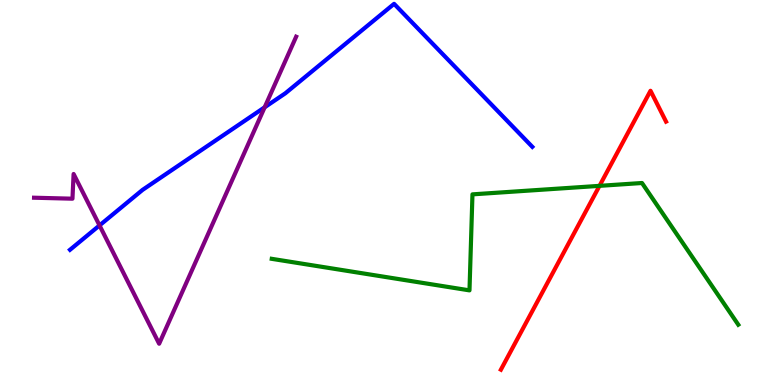[{'lines': ['blue', 'red'], 'intersections': []}, {'lines': ['green', 'red'], 'intersections': [{'x': 7.74, 'y': 5.17}]}, {'lines': ['purple', 'red'], 'intersections': []}, {'lines': ['blue', 'green'], 'intersections': []}, {'lines': ['blue', 'purple'], 'intersections': [{'x': 1.28, 'y': 4.15}, {'x': 3.42, 'y': 7.21}]}, {'lines': ['green', 'purple'], 'intersections': []}]